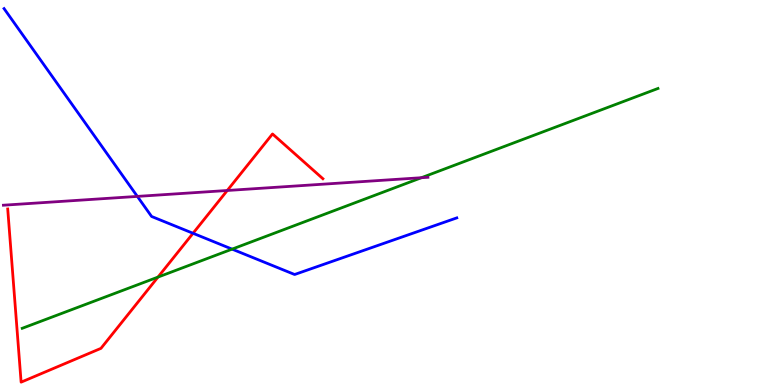[{'lines': ['blue', 'red'], 'intersections': [{'x': 2.49, 'y': 3.94}]}, {'lines': ['green', 'red'], 'intersections': [{'x': 2.04, 'y': 2.8}]}, {'lines': ['purple', 'red'], 'intersections': [{'x': 2.93, 'y': 5.05}]}, {'lines': ['blue', 'green'], 'intersections': [{'x': 2.99, 'y': 3.53}]}, {'lines': ['blue', 'purple'], 'intersections': [{'x': 1.77, 'y': 4.9}]}, {'lines': ['green', 'purple'], 'intersections': [{'x': 5.44, 'y': 5.38}]}]